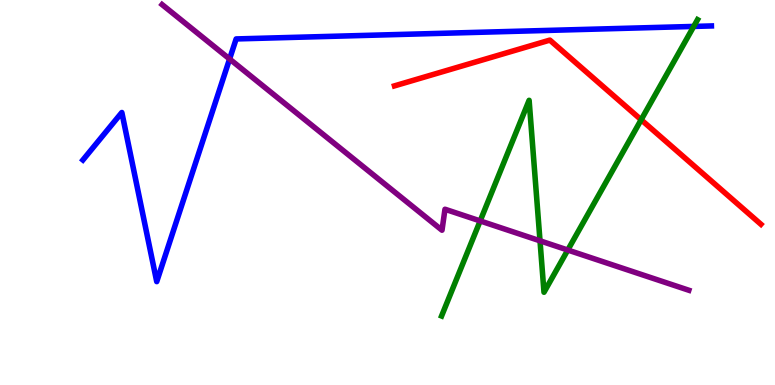[{'lines': ['blue', 'red'], 'intersections': []}, {'lines': ['green', 'red'], 'intersections': [{'x': 8.27, 'y': 6.89}]}, {'lines': ['purple', 'red'], 'intersections': []}, {'lines': ['blue', 'green'], 'intersections': [{'x': 8.95, 'y': 9.31}]}, {'lines': ['blue', 'purple'], 'intersections': [{'x': 2.96, 'y': 8.47}]}, {'lines': ['green', 'purple'], 'intersections': [{'x': 6.2, 'y': 4.26}, {'x': 6.97, 'y': 3.75}, {'x': 7.33, 'y': 3.51}]}]